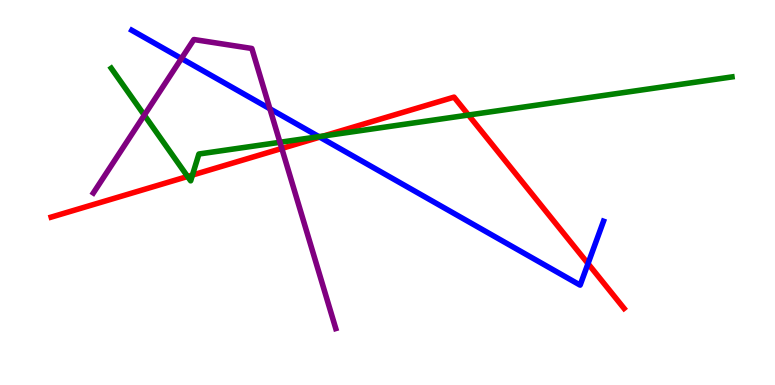[{'lines': ['blue', 'red'], 'intersections': [{'x': 4.13, 'y': 6.44}, {'x': 7.59, 'y': 3.15}]}, {'lines': ['green', 'red'], 'intersections': [{'x': 2.42, 'y': 5.42}, {'x': 2.48, 'y': 5.45}, {'x': 4.18, 'y': 6.47}, {'x': 6.04, 'y': 7.01}]}, {'lines': ['purple', 'red'], 'intersections': [{'x': 3.64, 'y': 6.14}]}, {'lines': ['blue', 'green'], 'intersections': [{'x': 4.12, 'y': 6.45}]}, {'lines': ['blue', 'purple'], 'intersections': [{'x': 2.34, 'y': 8.48}, {'x': 3.48, 'y': 7.17}]}, {'lines': ['green', 'purple'], 'intersections': [{'x': 1.86, 'y': 7.01}, {'x': 3.61, 'y': 6.3}]}]